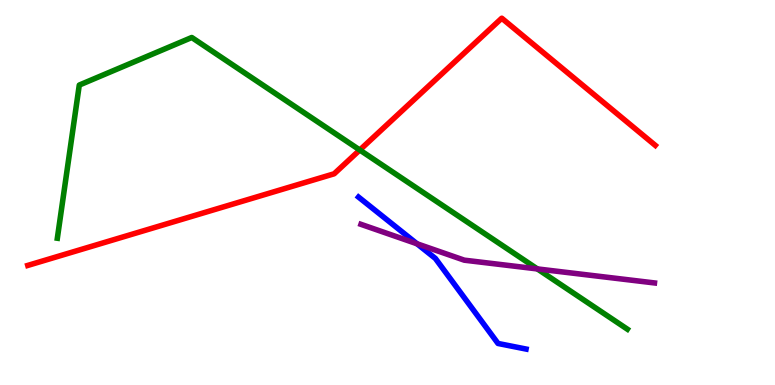[{'lines': ['blue', 'red'], 'intersections': []}, {'lines': ['green', 'red'], 'intersections': [{'x': 4.64, 'y': 6.1}]}, {'lines': ['purple', 'red'], 'intersections': []}, {'lines': ['blue', 'green'], 'intersections': []}, {'lines': ['blue', 'purple'], 'intersections': [{'x': 5.38, 'y': 3.67}]}, {'lines': ['green', 'purple'], 'intersections': [{'x': 6.93, 'y': 3.02}]}]